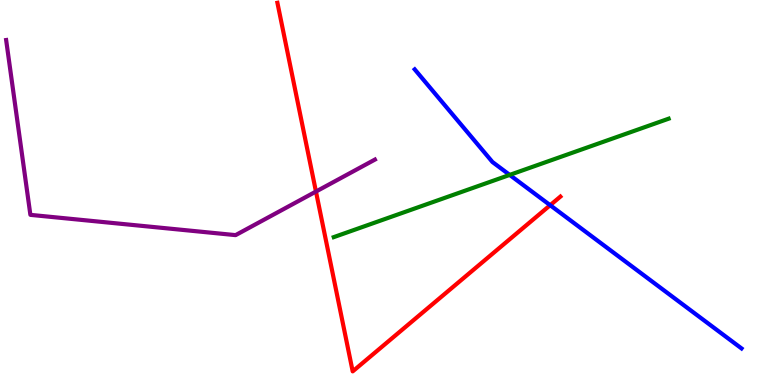[{'lines': ['blue', 'red'], 'intersections': [{'x': 7.1, 'y': 4.67}]}, {'lines': ['green', 'red'], 'intersections': []}, {'lines': ['purple', 'red'], 'intersections': [{'x': 4.08, 'y': 5.02}]}, {'lines': ['blue', 'green'], 'intersections': [{'x': 6.58, 'y': 5.46}]}, {'lines': ['blue', 'purple'], 'intersections': []}, {'lines': ['green', 'purple'], 'intersections': []}]